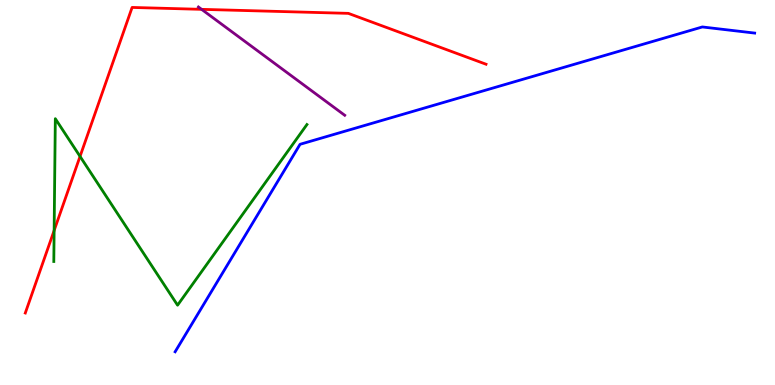[{'lines': ['blue', 'red'], 'intersections': []}, {'lines': ['green', 'red'], 'intersections': [{'x': 0.699, 'y': 4.01}, {'x': 1.03, 'y': 5.94}]}, {'lines': ['purple', 'red'], 'intersections': [{'x': 2.6, 'y': 9.76}]}, {'lines': ['blue', 'green'], 'intersections': []}, {'lines': ['blue', 'purple'], 'intersections': []}, {'lines': ['green', 'purple'], 'intersections': []}]